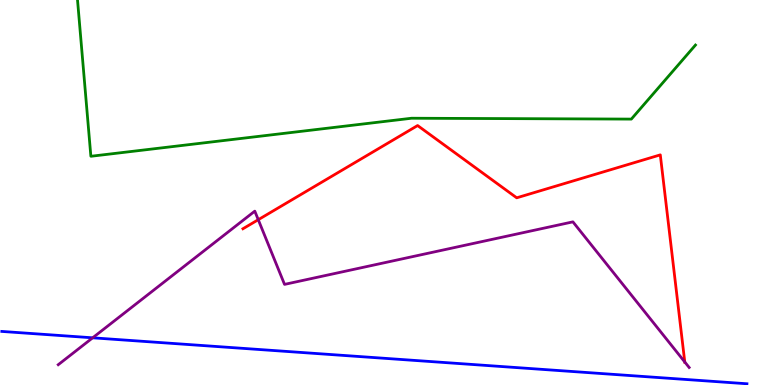[{'lines': ['blue', 'red'], 'intersections': []}, {'lines': ['green', 'red'], 'intersections': []}, {'lines': ['purple', 'red'], 'intersections': [{'x': 3.33, 'y': 4.29}, {'x': 8.84, 'y': 0.598}]}, {'lines': ['blue', 'green'], 'intersections': []}, {'lines': ['blue', 'purple'], 'intersections': [{'x': 1.2, 'y': 1.23}]}, {'lines': ['green', 'purple'], 'intersections': []}]